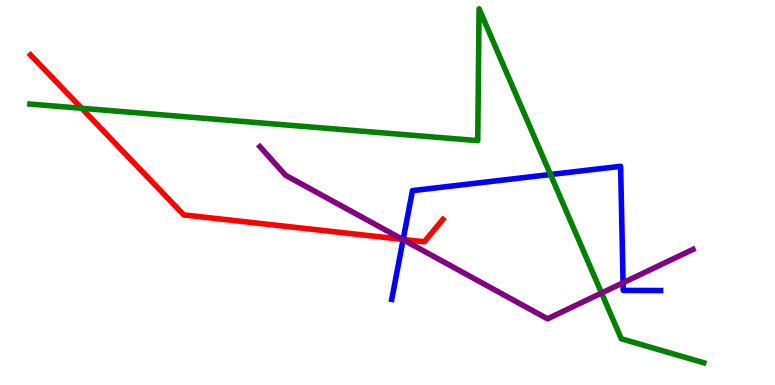[{'lines': ['blue', 'red'], 'intersections': [{'x': 5.2, 'y': 3.78}]}, {'lines': ['green', 'red'], 'intersections': [{'x': 1.05, 'y': 7.19}]}, {'lines': ['purple', 'red'], 'intersections': [{'x': 5.19, 'y': 3.78}]}, {'lines': ['blue', 'green'], 'intersections': [{'x': 7.1, 'y': 5.47}]}, {'lines': ['blue', 'purple'], 'intersections': [{'x': 5.2, 'y': 3.77}, {'x': 8.04, 'y': 2.66}]}, {'lines': ['green', 'purple'], 'intersections': [{'x': 7.76, 'y': 2.39}]}]